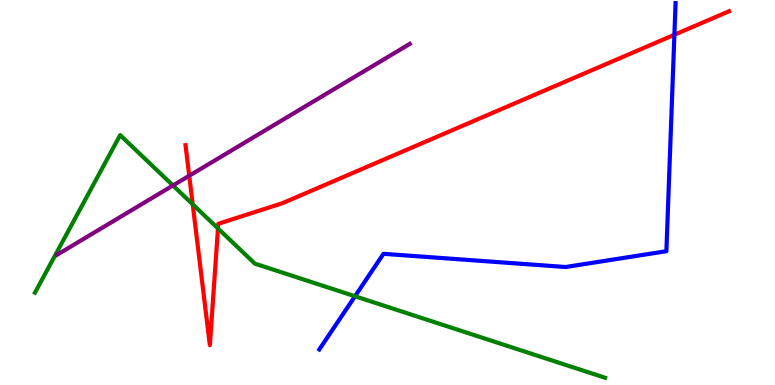[{'lines': ['blue', 'red'], 'intersections': [{'x': 8.7, 'y': 9.1}]}, {'lines': ['green', 'red'], 'intersections': [{'x': 2.49, 'y': 4.69}, {'x': 2.81, 'y': 4.07}]}, {'lines': ['purple', 'red'], 'intersections': [{'x': 2.44, 'y': 5.43}]}, {'lines': ['blue', 'green'], 'intersections': [{'x': 4.58, 'y': 2.3}]}, {'lines': ['blue', 'purple'], 'intersections': []}, {'lines': ['green', 'purple'], 'intersections': [{'x': 2.23, 'y': 5.18}]}]